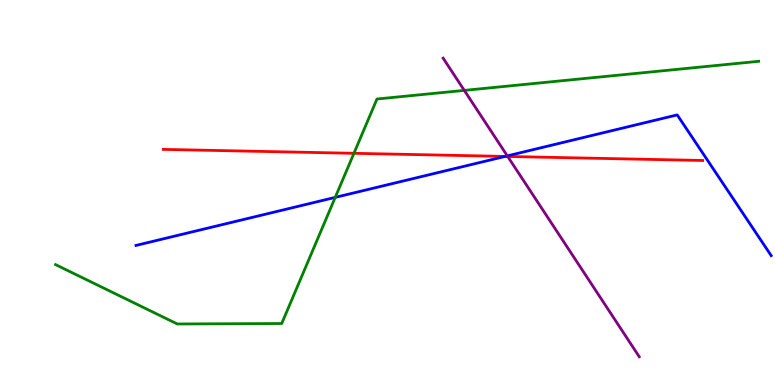[{'lines': ['blue', 'red'], 'intersections': [{'x': 6.52, 'y': 5.94}]}, {'lines': ['green', 'red'], 'intersections': [{'x': 4.57, 'y': 6.02}]}, {'lines': ['purple', 'red'], 'intersections': [{'x': 6.55, 'y': 5.94}]}, {'lines': ['blue', 'green'], 'intersections': [{'x': 4.33, 'y': 4.87}]}, {'lines': ['blue', 'purple'], 'intersections': [{'x': 6.55, 'y': 5.95}]}, {'lines': ['green', 'purple'], 'intersections': [{'x': 5.99, 'y': 7.65}]}]